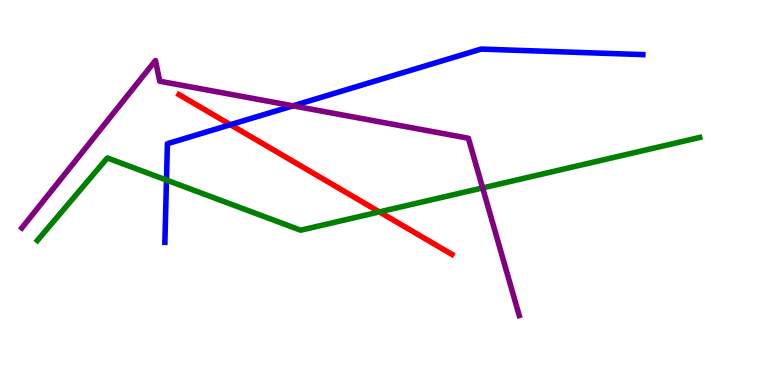[{'lines': ['blue', 'red'], 'intersections': [{'x': 2.97, 'y': 6.76}]}, {'lines': ['green', 'red'], 'intersections': [{'x': 4.9, 'y': 4.5}]}, {'lines': ['purple', 'red'], 'intersections': []}, {'lines': ['blue', 'green'], 'intersections': [{'x': 2.15, 'y': 5.32}]}, {'lines': ['blue', 'purple'], 'intersections': [{'x': 3.78, 'y': 7.25}]}, {'lines': ['green', 'purple'], 'intersections': [{'x': 6.23, 'y': 5.12}]}]